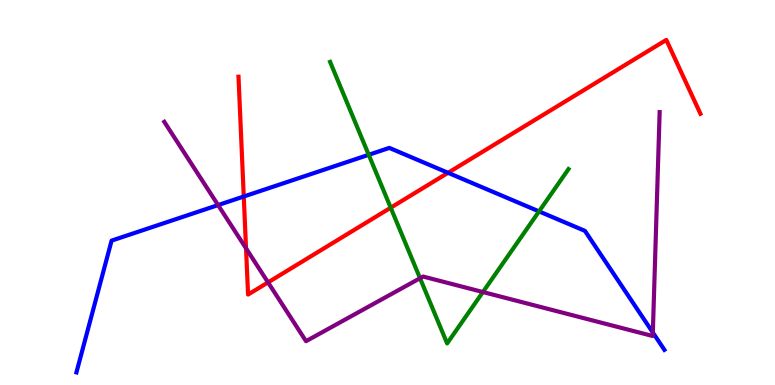[{'lines': ['blue', 'red'], 'intersections': [{'x': 3.15, 'y': 4.9}, {'x': 5.78, 'y': 5.51}]}, {'lines': ['green', 'red'], 'intersections': [{'x': 5.04, 'y': 4.61}]}, {'lines': ['purple', 'red'], 'intersections': [{'x': 3.17, 'y': 3.55}, {'x': 3.46, 'y': 2.67}]}, {'lines': ['blue', 'green'], 'intersections': [{'x': 4.76, 'y': 5.98}, {'x': 6.96, 'y': 4.51}]}, {'lines': ['blue', 'purple'], 'intersections': [{'x': 2.81, 'y': 4.67}, {'x': 8.42, 'y': 1.36}]}, {'lines': ['green', 'purple'], 'intersections': [{'x': 5.42, 'y': 2.77}, {'x': 6.23, 'y': 2.41}]}]